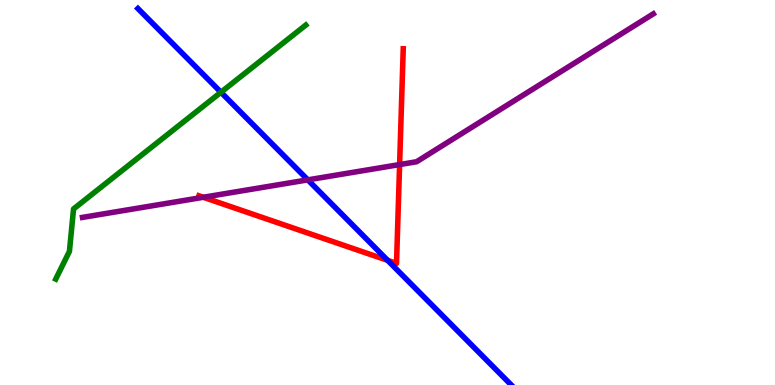[{'lines': ['blue', 'red'], 'intersections': [{'x': 5.0, 'y': 3.24}]}, {'lines': ['green', 'red'], 'intersections': []}, {'lines': ['purple', 'red'], 'intersections': [{'x': 2.62, 'y': 4.88}, {'x': 5.16, 'y': 5.73}]}, {'lines': ['blue', 'green'], 'intersections': [{'x': 2.85, 'y': 7.6}]}, {'lines': ['blue', 'purple'], 'intersections': [{'x': 3.97, 'y': 5.33}]}, {'lines': ['green', 'purple'], 'intersections': []}]